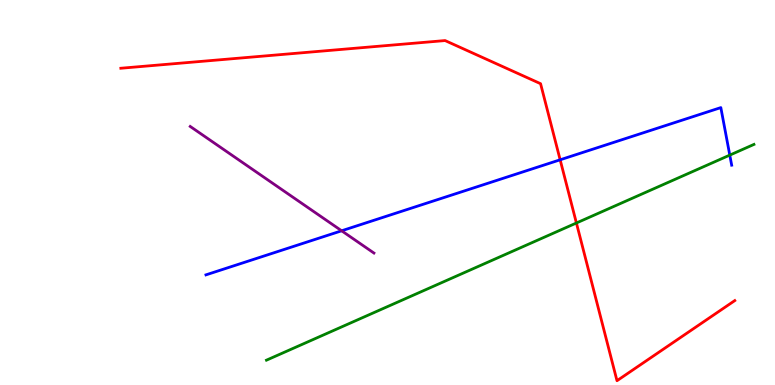[{'lines': ['blue', 'red'], 'intersections': [{'x': 7.23, 'y': 5.85}]}, {'lines': ['green', 'red'], 'intersections': [{'x': 7.44, 'y': 4.21}]}, {'lines': ['purple', 'red'], 'intersections': []}, {'lines': ['blue', 'green'], 'intersections': [{'x': 9.42, 'y': 5.97}]}, {'lines': ['blue', 'purple'], 'intersections': [{'x': 4.41, 'y': 4.01}]}, {'lines': ['green', 'purple'], 'intersections': []}]